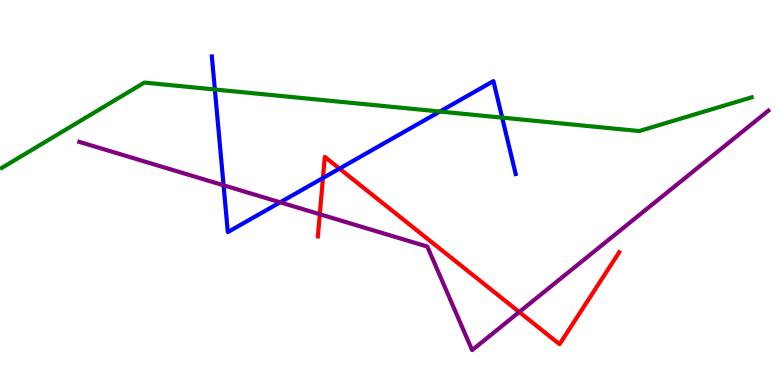[{'lines': ['blue', 'red'], 'intersections': [{'x': 4.17, 'y': 5.38}, {'x': 4.38, 'y': 5.62}]}, {'lines': ['green', 'red'], 'intersections': []}, {'lines': ['purple', 'red'], 'intersections': [{'x': 4.13, 'y': 4.44}, {'x': 6.7, 'y': 1.9}]}, {'lines': ['blue', 'green'], 'intersections': [{'x': 2.77, 'y': 7.68}, {'x': 5.68, 'y': 7.1}, {'x': 6.48, 'y': 6.94}]}, {'lines': ['blue', 'purple'], 'intersections': [{'x': 2.88, 'y': 5.19}, {'x': 3.62, 'y': 4.75}]}, {'lines': ['green', 'purple'], 'intersections': []}]